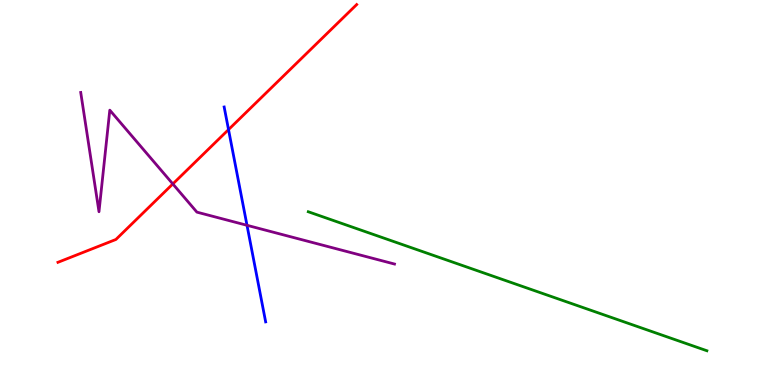[{'lines': ['blue', 'red'], 'intersections': [{'x': 2.95, 'y': 6.63}]}, {'lines': ['green', 'red'], 'intersections': []}, {'lines': ['purple', 'red'], 'intersections': [{'x': 2.23, 'y': 5.22}]}, {'lines': ['blue', 'green'], 'intersections': []}, {'lines': ['blue', 'purple'], 'intersections': [{'x': 3.19, 'y': 4.15}]}, {'lines': ['green', 'purple'], 'intersections': []}]